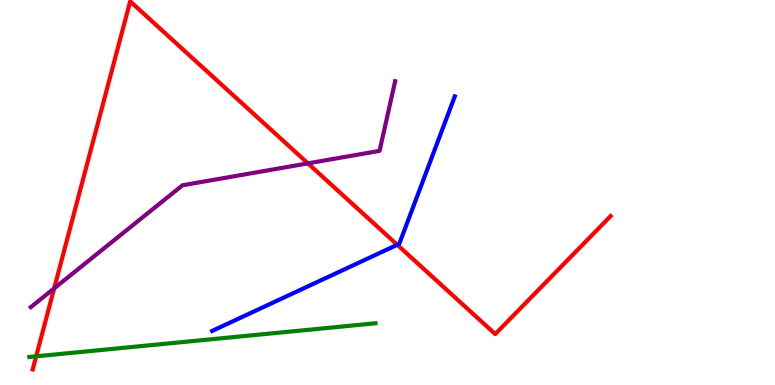[{'lines': ['blue', 'red'], 'intersections': [{'x': 5.13, 'y': 3.64}]}, {'lines': ['green', 'red'], 'intersections': [{'x': 0.467, 'y': 0.745}]}, {'lines': ['purple', 'red'], 'intersections': [{'x': 0.699, 'y': 2.51}, {'x': 3.97, 'y': 5.76}]}, {'lines': ['blue', 'green'], 'intersections': []}, {'lines': ['blue', 'purple'], 'intersections': []}, {'lines': ['green', 'purple'], 'intersections': []}]